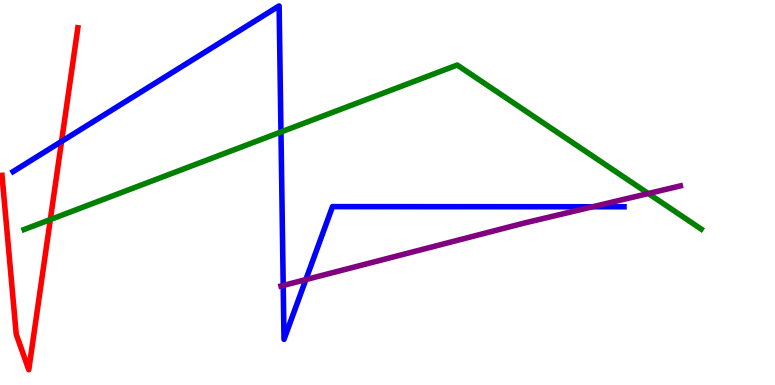[{'lines': ['blue', 'red'], 'intersections': [{'x': 0.794, 'y': 6.33}]}, {'lines': ['green', 'red'], 'intersections': [{'x': 0.649, 'y': 4.3}]}, {'lines': ['purple', 'red'], 'intersections': []}, {'lines': ['blue', 'green'], 'intersections': [{'x': 3.63, 'y': 6.57}]}, {'lines': ['blue', 'purple'], 'intersections': [{'x': 3.65, 'y': 2.59}, {'x': 3.95, 'y': 2.74}, {'x': 7.65, 'y': 4.63}]}, {'lines': ['green', 'purple'], 'intersections': [{'x': 8.37, 'y': 4.97}]}]